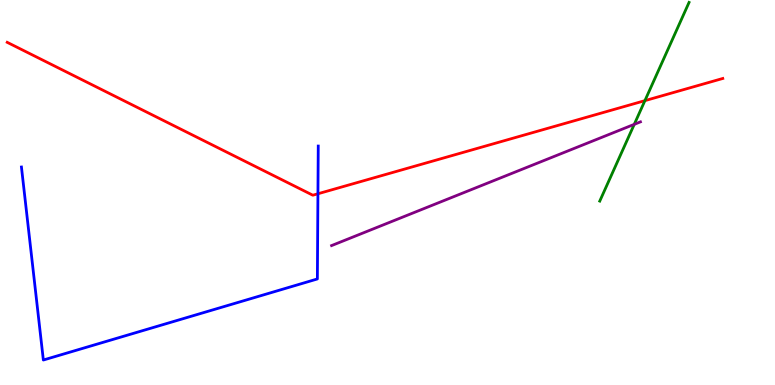[{'lines': ['blue', 'red'], 'intersections': [{'x': 4.1, 'y': 4.97}]}, {'lines': ['green', 'red'], 'intersections': [{'x': 8.32, 'y': 7.39}]}, {'lines': ['purple', 'red'], 'intersections': []}, {'lines': ['blue', 'green'], 'intersections': []}, {'lines': ['blue', 'purple'], 'intersections': []}, {'lines': ['green', 'purple'], 'intersections': [{'x': 8.18, 'y': 6.77}]}]